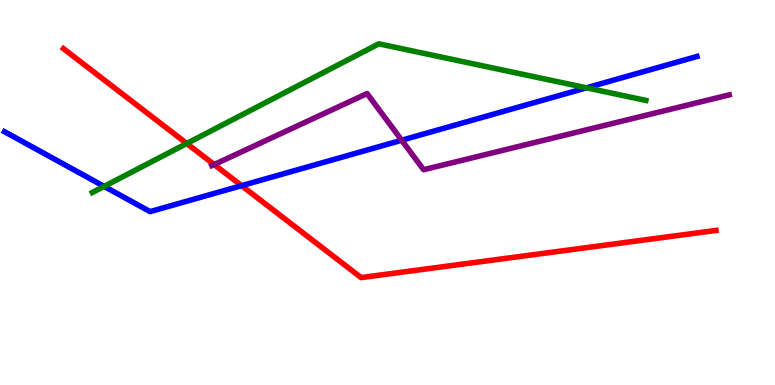[{'lines': ['blue', 'red'], 'intersections': [{'x': 3.12, 'y': 5.18}]}, {'lines': ['green', 'red'], 'intersections': [{'x': 2.41, 'y': 6.27}]}, {'lines': ['purple', 'red'], 'intersections': [{'x': 2.76, 'y': 5.73}]}, {'lines': ['blue', 'green'], 'intersections': [{'x': 1.34, 'y': 5.16}, {'x': 7.57, 'y': 7.72}]}, {'lines': ['blue', 'purple'], 'intersections': [{'x': 5.18, 'y': 6.36}]}, {'lines': ['green', 'purple'], 'intersections': []}]